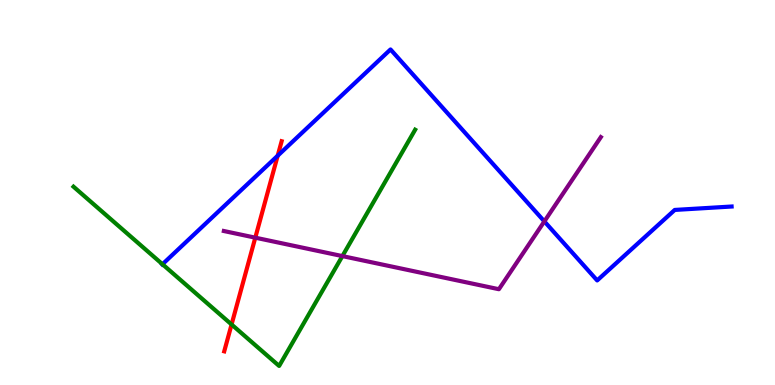[{'lines': ['blue', 'red'], 'intersections': [{'x': 3.58, 'y': 5.96}]}, {'lines': ['green', 'red'], 'intersections': [{'x': 2.99, 'y': 1.57}]}, {'lines': ['purple', 'red'], 'intersections': [{'x': 3.29, 'y': 3.83}]}, {'lines': ['blue', 'green'], 'intersections': [{'x': 2.1, 'y': 3.14}]}, {'lines': ['blue', 'purple'], 'intersections': [{'x': 7.02, 'y': 4.25}]}, {'lines': ['green', 'purple'], 'intersections': [{'x': 4.42, 'y': 3.35}]}]